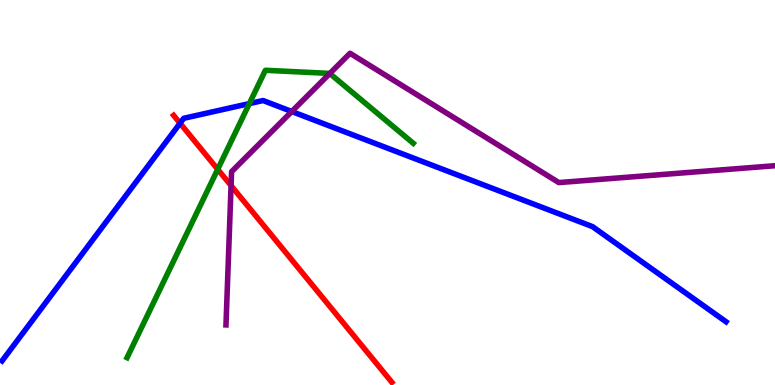[{'lines': ['blue', 'red'], 'intersections': [{'x': 2.32, 'y': 6.8}]}, {'lines': ['green', 'red'], 'intersections': [{'x': 2.81, 'y': 5.6}]}, {'lines': ['purple', 'red'], 'intersections': [{'x': 2.98, 'y': 5.18}]}, {'lines': ['blue', 'green'], 'intersections': [{'x': 3.22, 'y': 7.31}]}, {'lines': ['blue', 'purple'], 'intersections': [{'x': 3.76, 'y': 7.1}]}, {'lines': ['green', 'purple'], 'intersections': [{'x': 4.26, 'y': 8.09}]}]